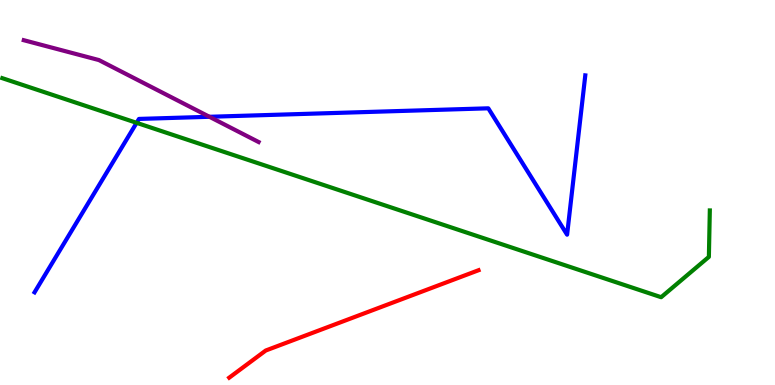[{'lines': ['blue', 'red'], 'intersections': []}, {'lines': ['green', 'red'], 'intersections': []}, {'lines': ['purple', 'red'], 'intersections': []}, {'lines': ['blue', 'green'], 'intersections': [{'x': 1.76, 'y': 6.81}]}, {'lines': ['blue', 'purple'], 'intersections': [{'x': 2.7, 'y': 6.97}]}, {'lines': ['green', 'purple'], 'intersections': []}]